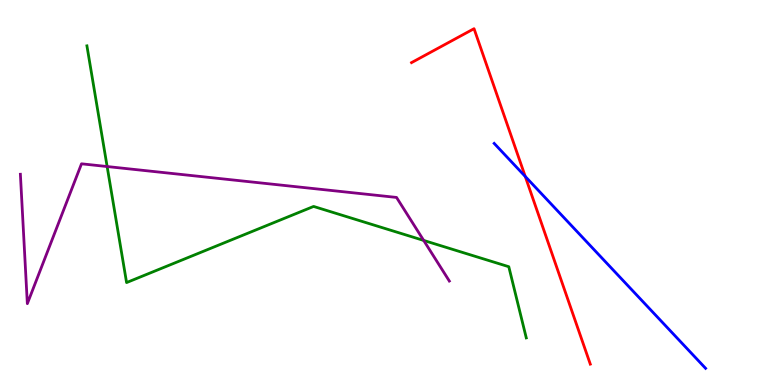[{'lines': ['blue', 'red'], 'intersections': [{'x': 6.78, 'y': 5.42}]}, {'lines': ['green', 'red'], 'intersections': []}, {'lines': ['purple', 'red'], 'intersections': []}, {'lines': ['blue', 'green'], 'intersections': []}, {'lines': ['blue', 'purple'], 'intersections': []}, {'lines': ['green', 'purple'], 'intersections': [{'x': 1.38, 'y': 5.67}, {'x': 5.47, 'y': 3.75}]}]